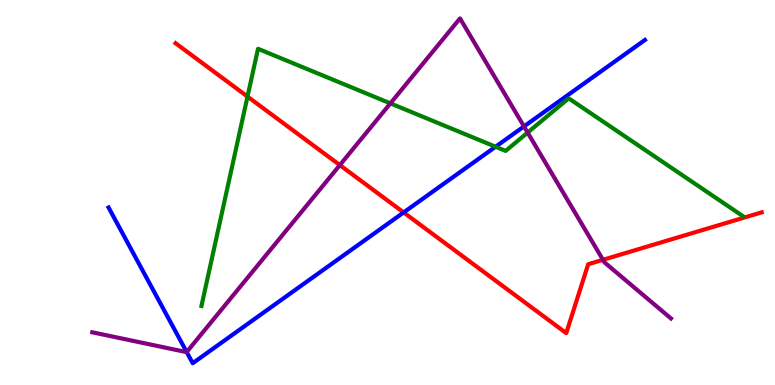[{'lines': ['blue', 'red'], 'intersections': [{'x': 5.21, 'y': 4.48}]}, {'lines': ['green', 'red'], 'intersections': [{'x': 3.19, 'y': 7.49}]}, {'lines': ['purple', 'red'], 'intersections': [{'x': 4.38, 'y': 5.71}, {'x': 7.78, 'y': 3.25}]}, {'lines': ['blue', 'green'], 'intersections': [{'x': 6.39, 'y': 6.19}]}, {'lines': ['blue', 'purple'], 'intersections': [{'x': 2.41, 'y': 0.856}, {'x': 6.76, 'y': 6.72}]}, {'lines': ['green', 'purple'], 'intersections': [{'x': 5.04, 'y': 7.31}, {'x': 6.81, 'y': 6.56}]}]